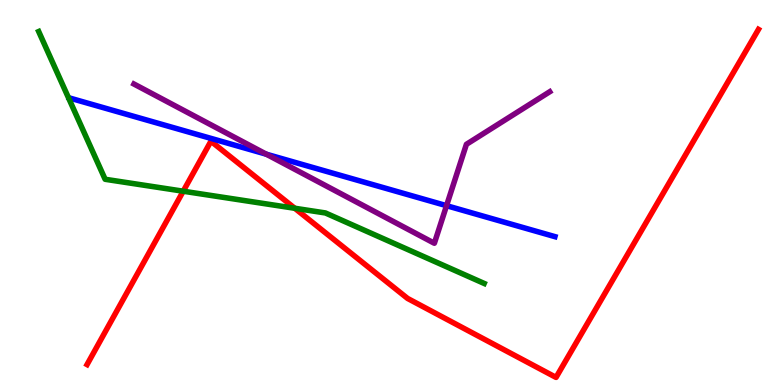[{'lines': ['blue', 'red'], 'intersections': []}, {'lines': ['green', 'red'], 'intersections': [{'x': 2.36, 'y': 5.03}, {'x': 3.8, 'y': 4.59}]}, {'lines': ['purple', 'red'], 'intersections': []}, {'lines': ['blue', 'green'], 'intersections': []}, {'lines': ['blue', 'purple'], 'intersections': [{'x': 3.44, 'y': 5.99}, {'x': 5.76, 'y': 4.66}]}, {'lines': ['green', 'purple'], 'intersections': []}]